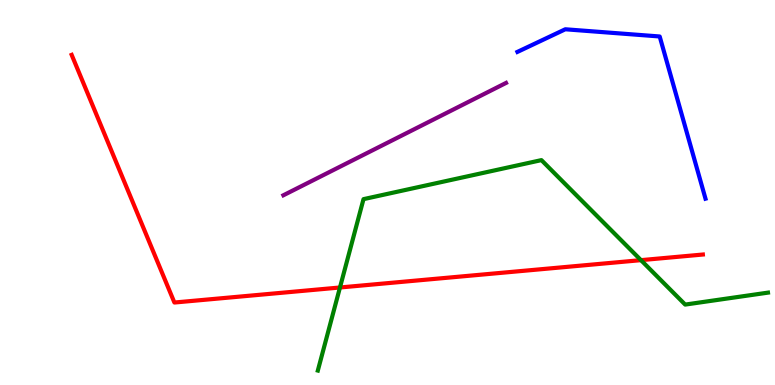[{'lines': ['blue', 'red'], 'intersections': []}, {'lines': ['green', 'red'], 'intersections': [{'x': 4.39, 'y': 2.53}, {'x': 8.27, 'y': 3.24}]}, {'lines': ['purple', 'red'], 'intersections': []}, {'lines': ['blue', 'green'], 'intersections': []}, {'lines': ['blue', 'purple'], 'intersections': []}, {'lines': ['green', 'purple'], 'intersections': []}]